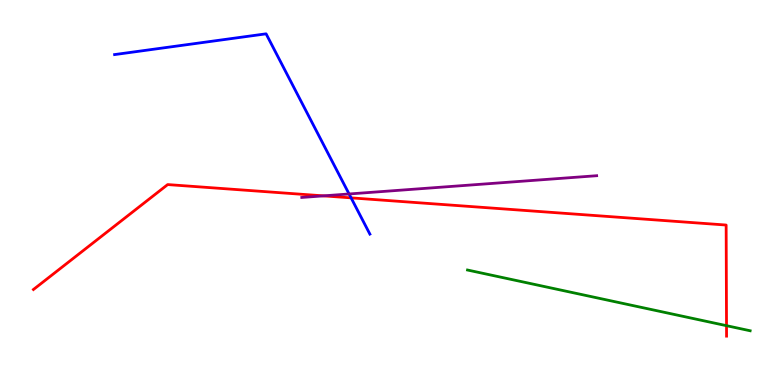[{'lines': ['blue', 'red'], 'intersections': [{'x': 4.53, 'y': 4.86}]}, {'lines': ['green', 'red'], 'intersections': [{'x': 9.37, 'y': 1.54}]}, {'lines': ['purple', 'red'], 'intersections': [{'x': 4.17, 'y': 4.91}]}, {'lines': ['blue', 'green'], 'intersections': []}, {'lines': ['blue', 'purple'], 'intersections': [{'x': 4.5, 'y': 4.96}]}, {'lines': ['green', 'purple'], 'intersections': []}]